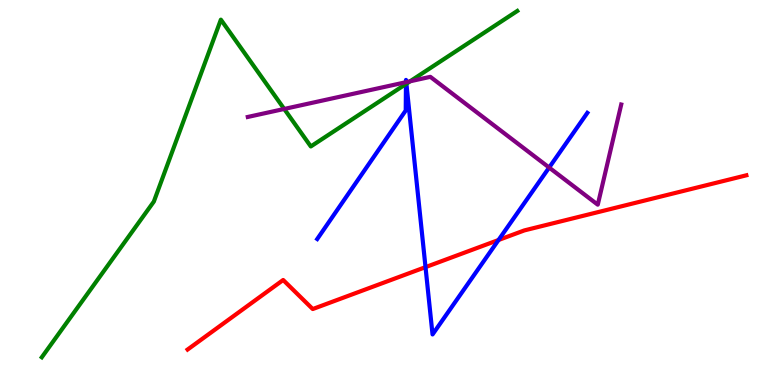[{'lines': ['blue', 'red'], 'intersections': [{'x': 5.49, 'y': 3.06}, {'x': 6.43, 'y': 3.77}]}, {'lines': ['green', 'red'], 'intersections': []}, {'lines': ['purple', 'red'], 'intersections': []}, {'lines': ['blue', 'green'], 'intersections': [{'x': 5.24, 'y': 7.82}, {'x': 5.24, 'y': 7.82}]}, {'lines': ['blue', 'purple'], 'intersections': [{'x': 5.24, 'y': 7.86}, {'x': 5.24, 'y': 7.87}, {'x': 7.09, 'y': 5.65}]}, {'lines': ['green', 'purple'], 'intersections': [{'x': 3.67, 'y': 7.17}, {'x': 5.29, 'y': 7.89}]}]